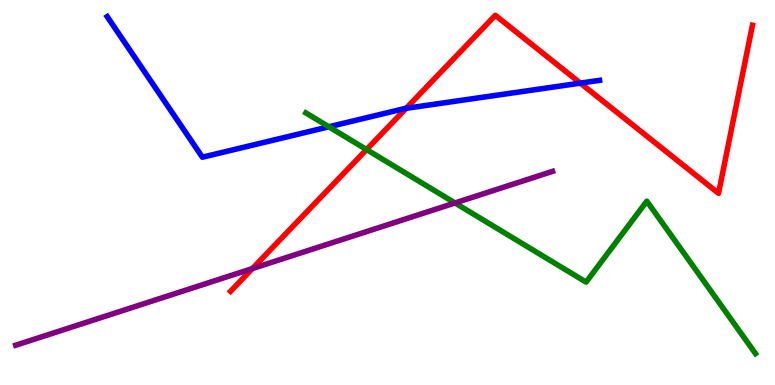[{'lines': ['blue', 'red'], 'intersections': [{'x': 5.24, 'y': 7.19}, {'x': 7.49, 'y': 7.84}]}, {'lines': ['green', 'red'], 'intersections': [{'x': 4.73, 'y': 6.12}]}, {'lines': ['purple', 'red'], 'intersections': [{'x': 3.26, 'y': 3.02}]}, {'lines': ['blue', 'green'], 'intersections': [{'x': 4.24, 'y': 6.71}]}, {'lines': ['blue', 'purple'], 'intersections': []}, {'lines': ['green', 'purple'], 'intersections': [{'x': 5.87, 'y': 4.73}]}]